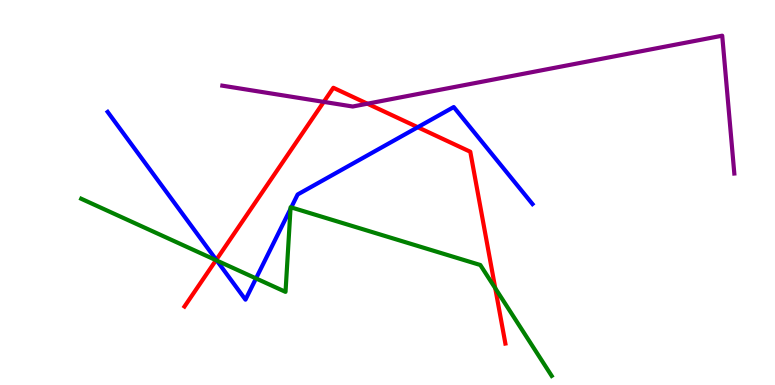[{'lines': ['blue', 'red'], 'intersections': [{'x': 2.79, 'y': 3.25}, {'x': 5.39, 'y': 6.7}]}, {'lines': ['green', 'red'], 'intersections': [{'x': 2.79, 'y': 3.24}, {'x': 6.39, 'y': 2.51}]}, {'lines': ['purple', 'red'], 'intersections': [{'x': 4.18, 'y': 7.35}, {'x': 4.74, 'y': 7.31}]}, {'lines': ['blue', 'green'], 'intersections': [{'x': 2.8, 'y': 3.23}, {'x': 3.3, 'y': 2.77}, {'x': 3.75, 'y': 4.57}, {'x': 3.76, 'y': 4.61}]}, {'lines': ['blue', 'purple'], 'intersections': []}, {'lines': ['green', 'purple'], 'intersections': []}]